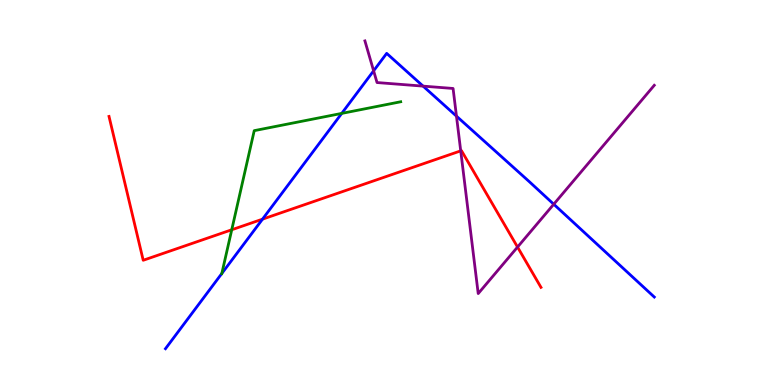[{'lines': ['blue', 'red'], 'intersections': [{'x': 3.39, 'y': 4.31}]}, {'lines': ['green', 'red'], 'intersections': [{'x': 2.99, 'y': 4.03}]}, {'lines': ['purple', 'red'], 'intersections': [{'x': 5.94, 'y': 6.08}, {'x': 6.68, 'y': 3.58}]}, {'lines': ['blue', 'green'], 'intersections': [{'x': 2.86, 'y': 2.9}, {'x': 4.41, 'y': 7.05}]}, {'lines': ['blue', 'purple'], 'intersections': [{'x': 4.82, 'y': 8.16}, {'x': 5.46, 'y': 7.76}, {'x': 5.89, 'y': 6.98}, {'x': 7.15, 'y': 4.7}]}, {'lines': ['green', 'purple'], 'intersections': []}]